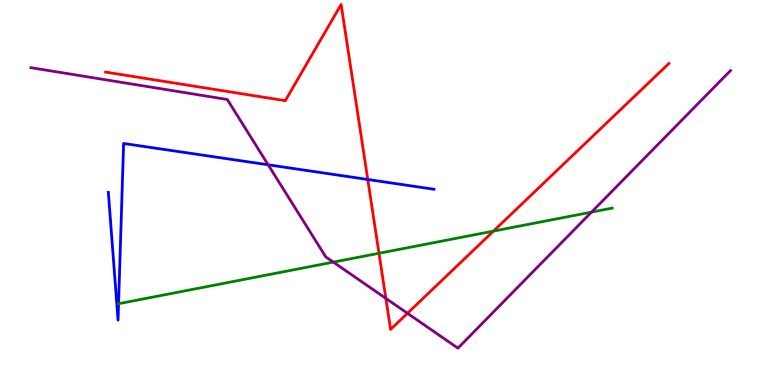[{'lines': ['blue', 'red'], 'intersections': [{'x': 4.75, 'y': 5.34}]}, {'lines': ['green', 'red'], 'intersections': [{'x': 4.89, 'y': 3.42}, {'x': 6.37, 'y': 4.0}]}, {'lines': ['purple', 'red'], 'intersections': [{'x': 4.98, 'y': 2.25}, {'x': 5.26, 'y': 1.86}]}, {'lines': ['blue', 'green'], 'intersections': [{'x': 1.53, 'y': 2.11}]}, {'lines': ['blue', 'purple'], 'intersections': [{'x': 3.46, 'y': 5.72}]}, {'lines': ['green', 'purple'], 'intersections': [{'x': 4.3, 'y': 3.19}, {'x': 7.63, 'y': 4.49}]}]